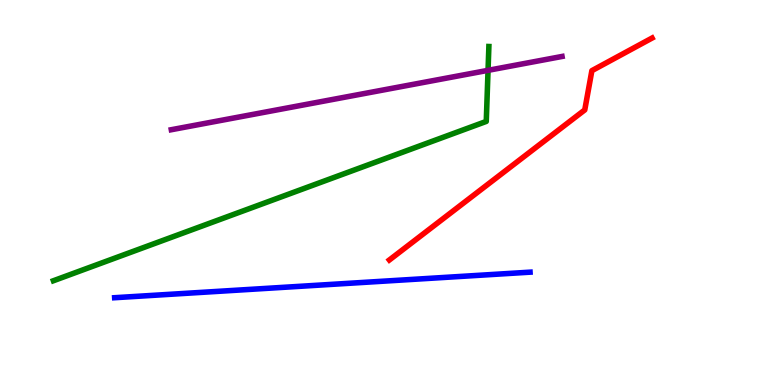[{'lines': ['blue', 'red'], 'intersections': []}, {'lines': ['green', 'red'], 'intersections': []}, {'lines': ['purple', 'red'], 'intersections': []}, {'lines': ['blue', 'green'], 'intersections': []}, {'lines': ['blue', 'purple'], 'intersections': []}, {'lines': ['green', 'purple'], 'intersections': [{'x': 6.3, 'y': 8.17}]}]